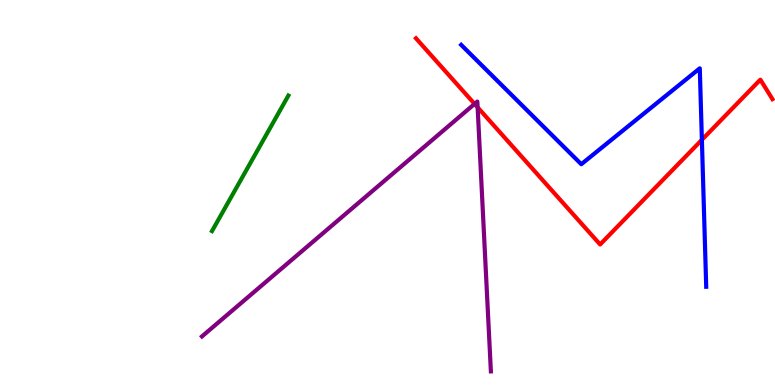[{'lines': ['blue', 'red'], 'intersections': [{'x': 9.06, 'y': 6.37}]}, {'lines': ['green', 'red'], 'intersections': []}, {'lines': ['purple', 'red'], 'intersections': [{'x': 6.12, 'y': 7.3}, {'x': 6.16, 'y': 7.21}]}, {'lines': ['blue', 'green'], 'intersections': []}, {'lines': ['blue', 'purple'], 'intersections': []}, {'lines': ['green', 'purple'], 'intersections': []}]